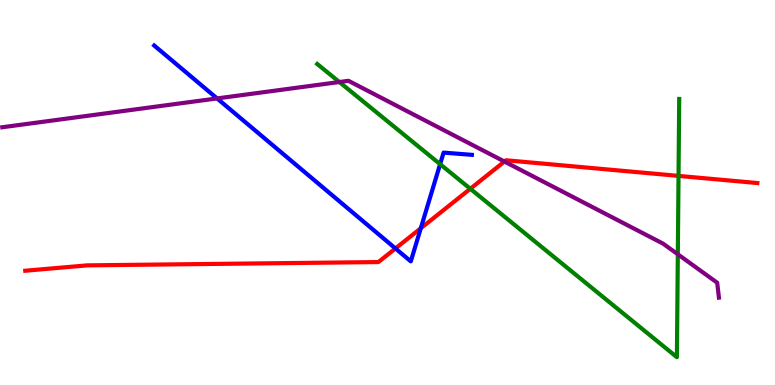[{'lines': ['blue', 'red'], 'intersections': [{'x': 5.1, 'y': 3.55}, {'x': 5.43, 'y': 4.07}]}, {'lines': ['green', 'red'], 'intersections': [{'x': 6.07, 'y': 5.1}, {'x': 8.76, 'y': 5.43}]}, {'lines': ['purple', 'red'], 'intersections': [{'x': 6.51, 'y': 5.8}]}, {'lines': ['blue', 'green'], 'intersections': [{'x': 5.68, 'y': 5.74}]}, {'lines': ['blue', 'purple'], 'intersections': [{'x': 2.8, 'y': 7.44}]}, {'lines': ['green', 'purple'], 'intersections': [{'x': 4.38, 'y': 7.87}, {'x': 8.75, 'y': 3.4}]}]